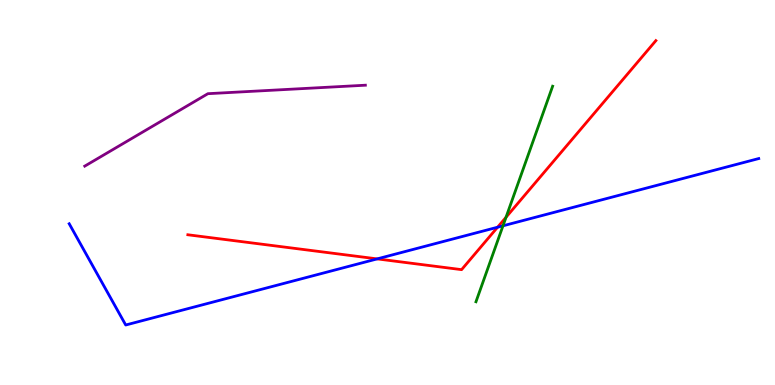[{'lines': ['blue', 'red'], 'intersections': [{'x': 4.87, 'y': 3.28}, {'x': 6.42, 'y': 4.1}]}, {'lines': ['green', 'red'], 'intersections': [{'x': 6.53, 'y': 4.36}]}, {'lines': ['purple', 'red'], 'intersections': []}, {'lines': ['blue', 'green'], 'intersections': [{'x': 6.49, 'y': 4.13}]}, {'lines': ['blue', 'purple'], 'intersections': []}, {'lines': ['green', 'purple'], 'intersections': []}]